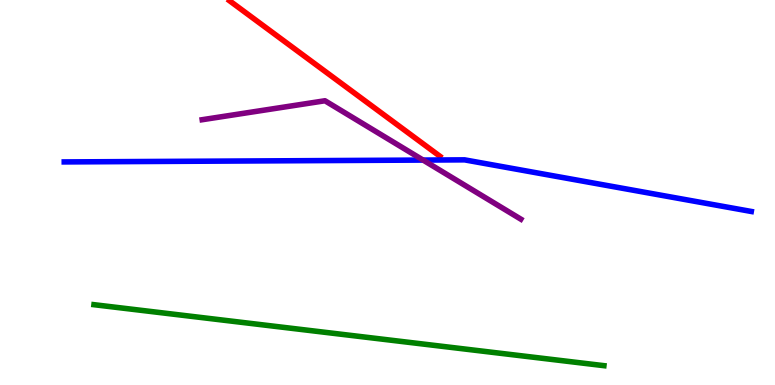[{'lines': ['blue', 'red'], 'intersections': []}, {'lines': ['green', 'red'], 'intersections': []}, {'lines': ['purple', 'red'], 'intersections': []}, {'lines': ['blue', 'green'], 'intersections': []}, {'lines': ['blue', 'purple'], 'intersections': [{'x': 5.46, 'y': 5.84}]}, {'lines': ['green', 'purple'], 'intersections': []}]